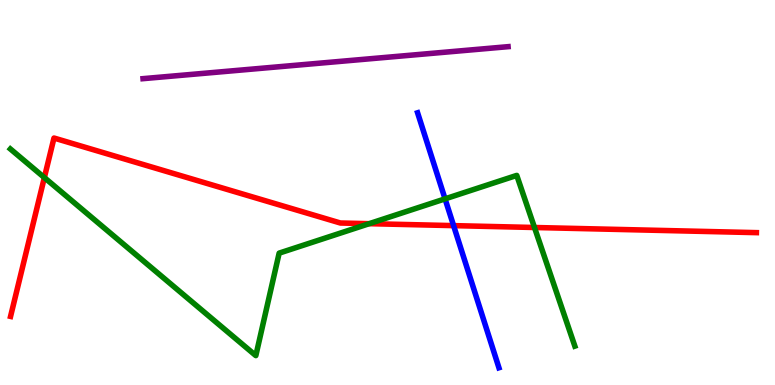[{'lines': ['blue', 'red'], 'intersections': [{'x': 5.85, 'y': 4.14}]}, {'lines': ['green', 'red'], 'intersections': [{'x': 0.572, 'y': 5.39}, {'x': 4.76, 'y': 4.19}, {'x': 6.9, 'y': 4.09}]}, {'lines': ['purple', 'red'], 'intersections': []}, {'lines': ['blue', 'green'], 'intersections': [{'x': 5.74, 'y': 4.83}]}, {'lines': ['blue', 'purple'], 'intersections': []}, {'lines': ['green', 'purple'], 'intersections': []}]